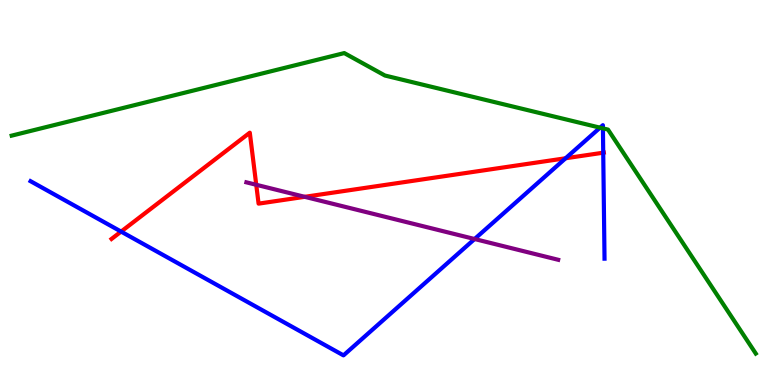[{'lines': ['blue', 'red'], 'intersections': [{'x': 1.56, 'y': 3.98}, {'x': 7.3, 'y': 5.89}, {'x': 7.78, 'y': 6.03}]}, {'lines': ['green', 'red'], 'intersections': []}, {'lines': ['purple', 'red'], 'intersections': [{'x': 3.31, 'y': 5.2}, {'x': 3.93, 'y': 4.89}]}, {'lines': ['blue', 'green'], 'intersections': [{'x': 7.74, 'y': 6.68}, {'x': 7.78, 'y': 6.67}]}, {'lines': ['blue', 'purple'], 'intersections': [{'x': 6.12, 'y': 3.79}]}, {'lines': ['green', 'purple'], 'intersections': []}]